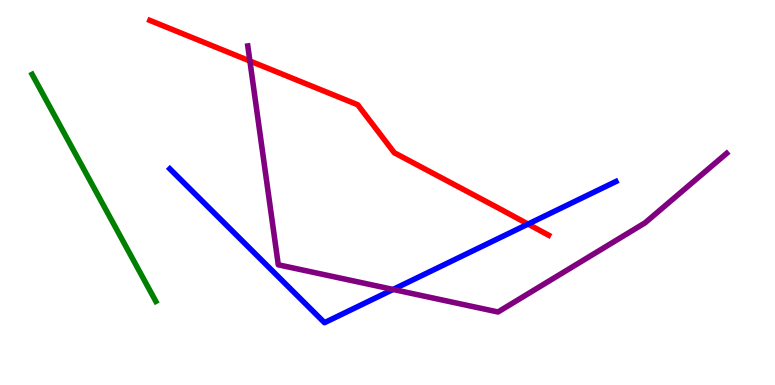[{'lines': ['blue', 'red'], 'intersections': [{'x': 6.81, 'y': 4.18}]}, {'lines': ['green', 'red'], 'intersections': []}, {'lines': ['purple', 'red'], 'intersections': [{'x': 3.22, 'y': 8.42}]}, {'lines': ['blue', 'green'], 'intersections': []}, {'lines': ['blue', 'purple'], 'intersections': [{'x': 5.07, 'y': 2.48}]}, {'lines': ['green', 'purple'], 'intersections': []}]